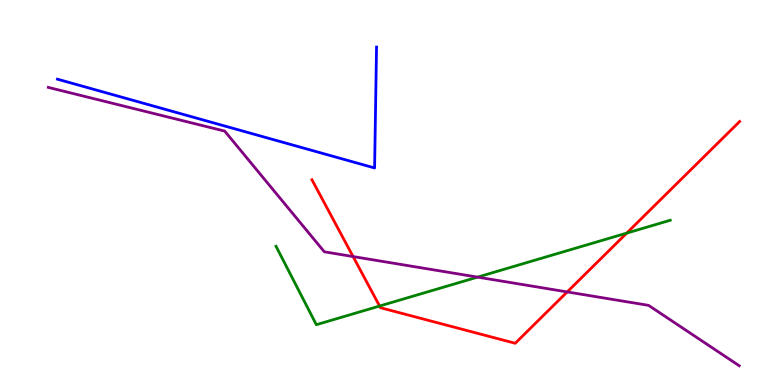[{'lines': ['blue', 'red'], 'intersections': []}, {'lines': ['green', 'red'], 'intersections': [{'x': 4.9, 'y': 2.05}, {'x': 8.09, 'y': 3.95}]}, {'lines': ['purple', 'red'], 'intersections': [{'x': 4.56, 'y': 3.34}, {'x': 7.32, 'y': 2.42}]}, {'lines': ['blue', 'green'], 'intersections': []}, {'lines': ['blue', 'purple'], 'intersections': []}, {'lines': ['green', 'purple'], 'intersections': [{'x': 6.16, 'y': 2.8}]}]